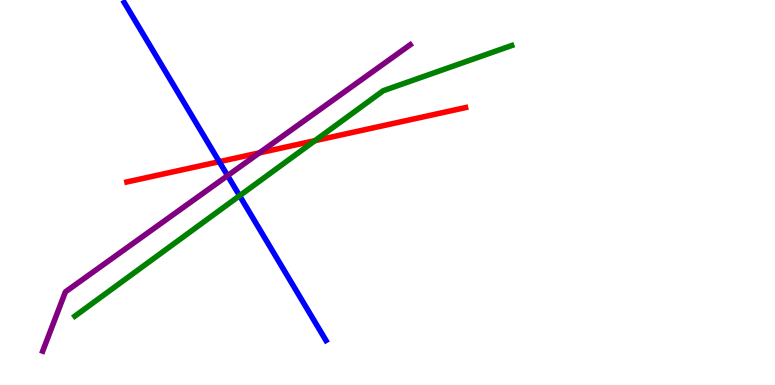[{'lines': ['blue', 'red'], 'intersections': [{'x': 2.83, 'y': 5.8}]}, {'lines': ['green', 'red'], 'intersections': [{'x': 4.06, 'y': 6.35}]}, {'lines': ['purple', 'red'], 'intersections': [{'x': 3.35, 'y': 6.03}]}, {'lines': ['blue', 'green'], 'intersections': [{'x': 3.09, 'y': 4.92}]}, {'lines': ['blue', 'purple'], 'intersections': [{'x': 2.94, 'y': 5.44}]}, {'lines': ['green', 'purple'], 'intersections': []}]